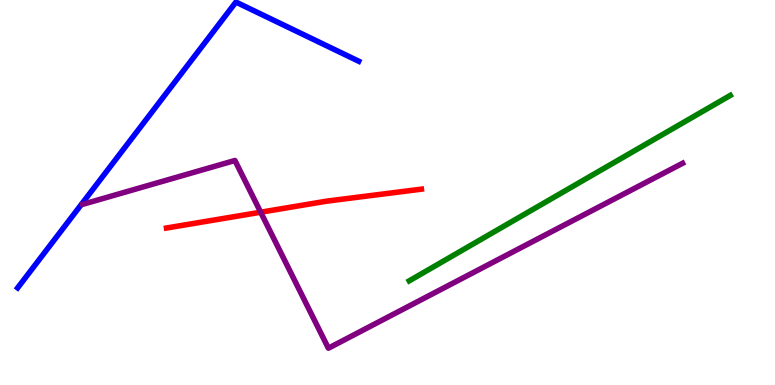[{'lines': ['blue', 'red'], 'intersections': []}, {'lines': ['green', 'red'], 'intersections': []}, {'lines': ['purple', 'red'], 'intersections': [{'x': 3.36, 'y': 4.49}]}, {'lines': ['blue', 'green'], 'intersections': []}, {'lines': ['blue', 'purple'], 'intersections': []}, {'lines': ['green', 'purple'], 'intersections': []}]